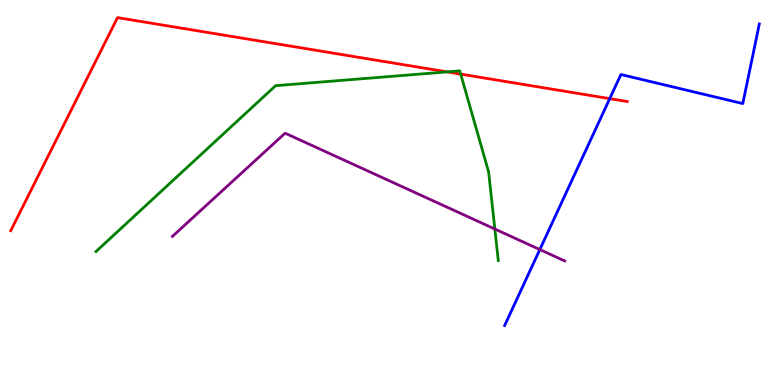[{'lines': ['blue', 'red'], 'intersections': [{'x': 7.87, 'y': 7.44}]}, {'lines': ['green', 'red'], 'intersections': [{'x': 5.77, 'y': 8.13}, {'x': 5.94, 'y': 8.07}]}, {'lines': ['purple', 'red'], 'intersections': []}, {'lines': ['blue', 'green'], 'intersections': []}, {'lines': ['blue', 'purple'], 'intersections': [{'x': 6.97, 'y': 3.52}]}, {'lines': ['green', 'purple'], 'intersections': [{'x': 6.39, 'y': 4.05}]}]